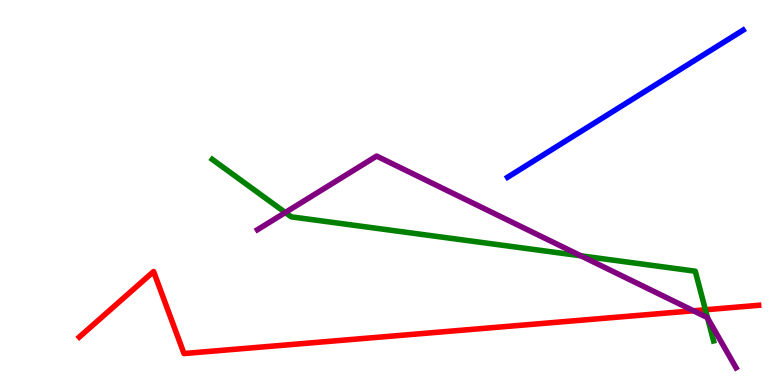[{'lines': ['blue', 'red'], 'intersections': []}, {'lines': ['green', 'red'], 'intersections': [{'x': 9.1, 'y': 1.95}]}, {'lines': ['purple', 'red'], 'intersections': [{'x': 8.95, 'y': 1.93}]}, {'lines': ['blue', 'green'], 'intersections': []}, {'lines': ['blue', 'purple'], 'intersections': []}, {'lines': ['green', 'purple'], 'intersections': [{'x': 3.68, 'y': 4.48}, {'x': 7.5, 'y': 3.36}, {'x': 9.13, 'y': 1.74}]}]